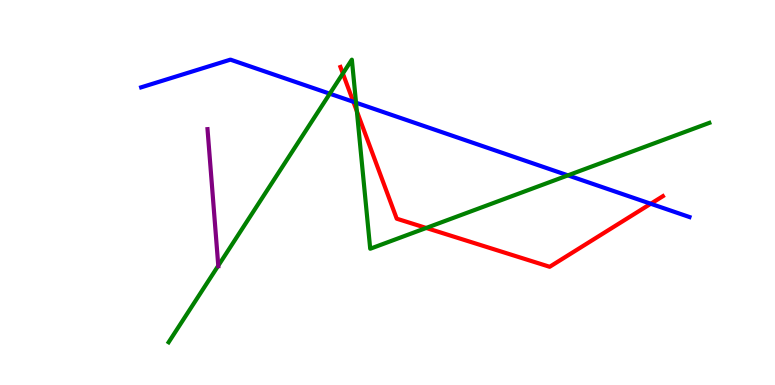[{'lines': ['blue', 'red'], 'intersections': [{'x': 4.56, 'y': 7.36}, {'x': 8.4, 'y': 4.71}]}, {'lines': ['green', 'red'], 'intersections': [{'x': 4.42, 'y': 8.09}, {'x': 4.6, 'y': 7.11}, {'x': 5.5, 'y': 4.08}]}, {'lines': ['purple', 'red'], 'intersections': []}, {'lines': ['blue', 'green'], 'intersections': [{'x': 4.26, 'y': 7.57}, {'x': 4.59, 'y': 7.33}, {'x': 7.33, 'y': 5.45}]}, {'lines': ['blue', 'purple'], 'intersections': []}, {'lines': ['green', 'purple'], 'intersections': [{'x': 2.82, 'y': 3.1}]}]